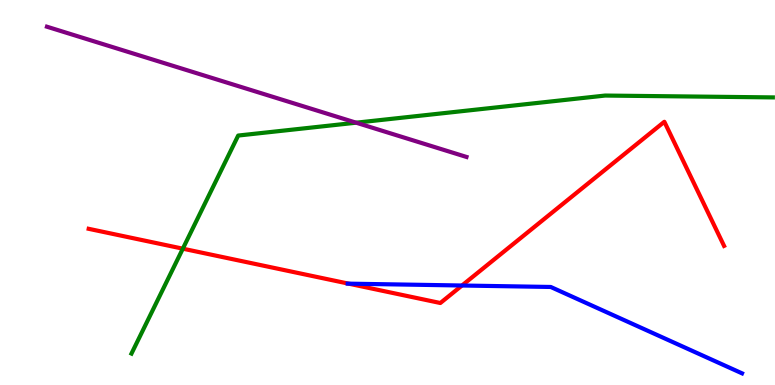[{'lines': ['blue', 'red'], 'intersections': [{'x': 4.5, 'y': 2.63}, {'x': 5.96, 'y': 2.58}]}, {'lines': ['green', 'red'], 'intersections': [{'x': 2.36, 'y': 3.54}]}, {'lines': ['purple', 'red'], 'intersections': []}, {'lines': ['blue', 'green'], 'intersections': []}, {'lines': ['blue', 'purple'], 'intersections': []}, {'lines': ['green', 'purple'], 'intersections': [{'x': 4.6, 'y': 6.81}]}]